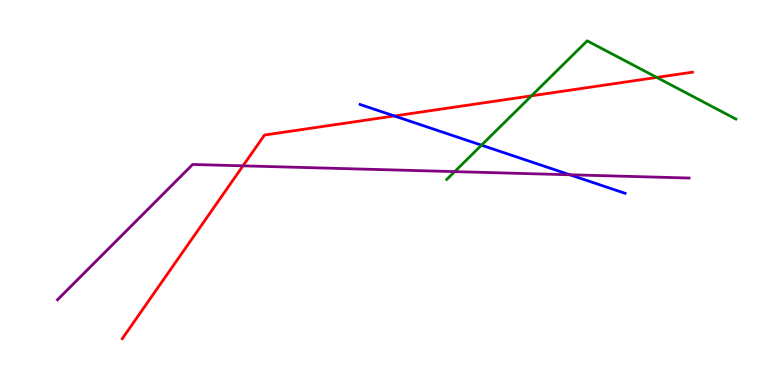[{'lines': ['blue', 'red'], 'intersections': [{'x': 5.09, 'y': 6.99}]}, {'lines': ['green', 'red'], 'intersections': [{'x': 6.86, 'y': 7.51}, {'x': 8.47, 'y': 7.99}]}, {'lines': ['purple', 'red'], 'intersections': [{'x': 3.14, 'y': 5.69}]}, {'lines': ['blue', 'green'], 'intersections': [{'x': 6.21, 'y': 6.23}]}, {'lines': ['blue', 'purple'], 'intersections': [{'x': 7.35, 'y': 5.46}]}, {'lines': ['green', 'purple'], 'intersections': [{'x': 5.87, 'y': 5.54}]}]